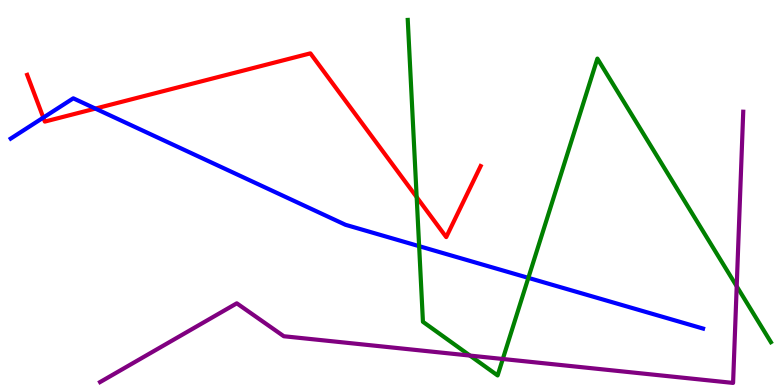[{'lines': ['blue', 'red'], 'intersections': [{'x': 0.559, 'y': 6.95}, {'x': 1.23, 'y': 7.18}]}, {'lines': ['green', 'red'], 'intersections': [{'x': 5.38, 'y': 4.88}]}, {'lines': ['purple', 'red'], 'intersections': []}, {'lines': ['blue', 'green'], 'intersections': [{'x': 5.41, 'y': 3.61}, {'x': 6.82, 'y': 2.78}]}, {'lines': ['blue', 'purple'], 'intersections': []}, {'lines': ['green', 'purple'], 'intersections': [{'x': 6.06, 'y': 0.764}, {'x': 6.49, 'y': 0.675}, {'x': 9.51, 'y': 2.56}]}]